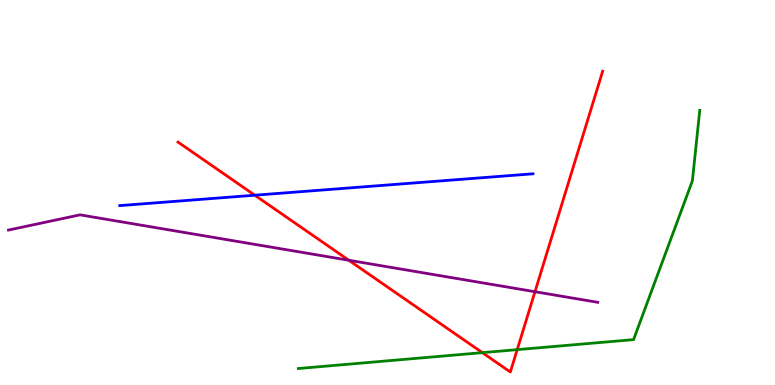[{'lines': ['blue', 'red'], 'intersections': [{'x': 3.29, 'y': 4.93}]}, {'lines': ['green', 'red'], 'intersections': [{'x': 6.22, 'y': 0.84}, {'x': 6.67, 'y': 0.918}]}, {'lines': ['purple', 'red'], 'intersections': [{'x': 4.5, 'y': 3.24}, {'x': 6.9, 'y': 2.42}]}, {'lines': ['blue', 'green'], 'intersections': []}, {'lines': ['blue', 'purple'], 'intersections': []}, {'lines': ['green', 'purple'], 'intersections': []}]